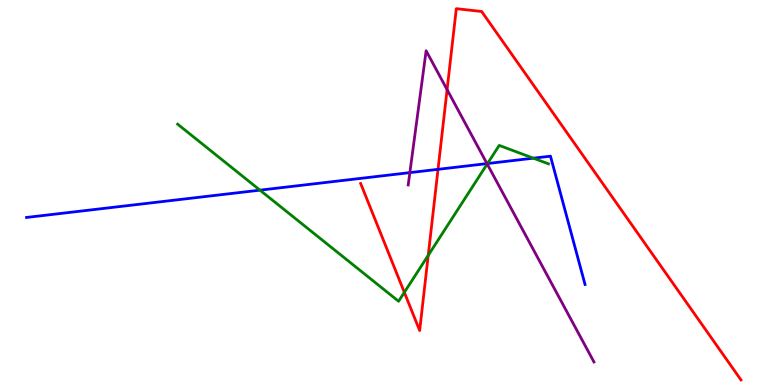[{'lines': ['blue', 'red'], 'intersections': [{'x': 5.65, 'y': 5.6}]}, {'lines': ['green', 'red'], 'intersections': [{'x': 5.22, 'y': 2.41}, {'x': 5.53, 'y': 3.37}]}, {'lines': ['purple', 'red'], 'intersections': [{'x': 5.77, 'y': 7.67}]}, {'lines': ['blue', 'green'], 'intersections': [{'x': 3.35, 'y': 5.06}, {'x': 6.29, 'y': 5.75}, {'x': 6.88, 'y': 5.89}]}, {'lines': ['blue', 'purple'], 'intersections': [{'x': 5.29, 'y': 5.52}, {'x': 6.28, 'y': 5.75}]}, {'lines': ['green', 'purple'], 'intersections': [{'x': 6.29, 'y': 5.74}]}]